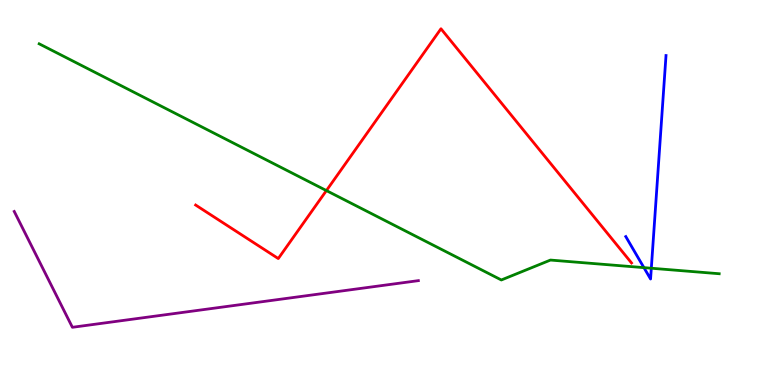[{'lines': ['blue', 'red'], 'intersections': []}, {'lines': ['green', 'red'], 'intersections': [{'x': 4.21, 'y': 5.05}]}, {'lines': ['purple', 'red'], 'intersections': []}, {'lines': ['blue', 'green'], 'intersections': [{'x': 8.31, 'y': 3.05}, {'x': 8.4, 'y': 3.03}]}, {'lines': ['blue', 'purple'], 'intersections': []}, {'lines': ['green', 'purple'], 'intersections': []}]